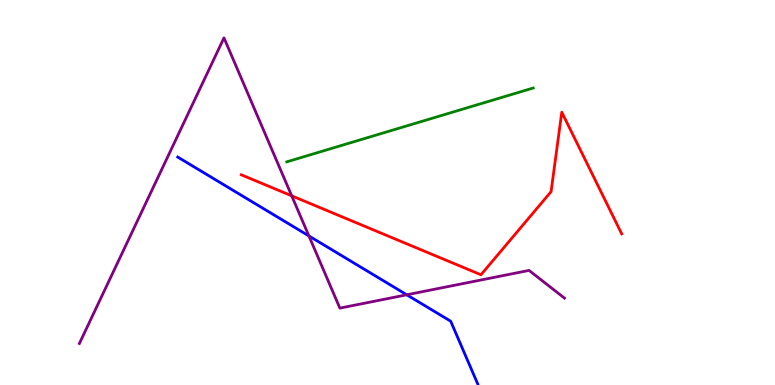[{'lines': ['blue', 'red'], 'intersections': []}, {'lines': ['green', 'red'], 'intersections': []}, {'lines': ['purple', 'red'], 'intersections': [{'x': 3.76, 'y': 4.91}]}, {'lines': ['blue', 'green'], 'intersections': []}, {'lines': ['blue', 'purple'], 'intersections': [{'x': 3.99, 'y': 3.87}, {'x': 5.25, 'y': 2.34}]}, {'lines': ['green', 'purple'], 'intersections': []}]